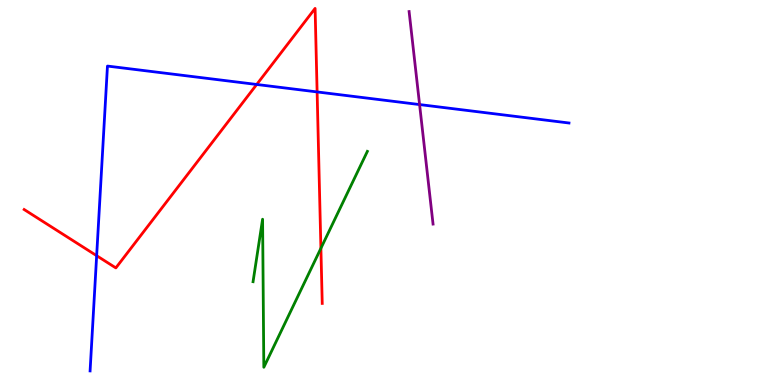[{'lines': ['blue', 'red'], 'intersections': [{'x': 1.25, 'y': 3.36}, {'x': 3.31, 'y': 7.81}, {'x': 4.09, 'y': 7.61}]}, {'lines': ['green', 'red'], 'intersections': [{'x': 4.14, 'y': 3.55}]}, {'lines': ['purple', 'red'], 'intersections': []}, {'lines': ['blue', 'green'], 'intersections': []}, {'lines': ['blue', 'purple'], 'intersections': [{'x': 5.41, 'y': 7.28}]}, {'lines': ['green', 'purple'], 'intersections': []}]